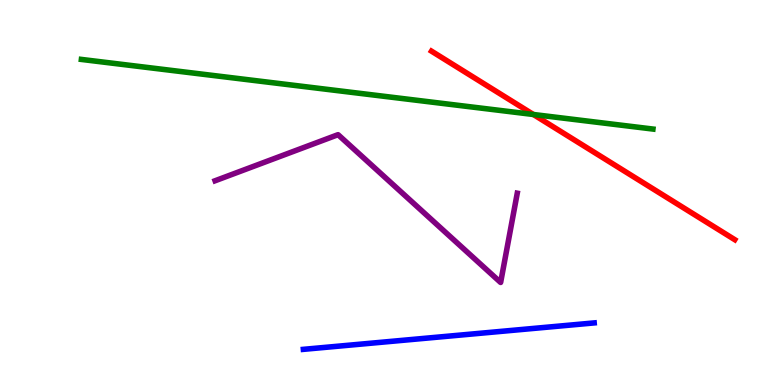[{'lines': ['blue', 'red'], 'intersections': []}, {'lines': ['green', 'red'], 'intersections': [{'x': 6.88, 'y': 7.03}]}, {'lines': ['purple', 'red'], 'intersections': []}, {'lines': ['blue', 'green'], 'intersections': []}, {'lines': ['blue', 'purple'], 'intersections': []}, {'lines': ['green', 'purple'], 'intersections': []}]